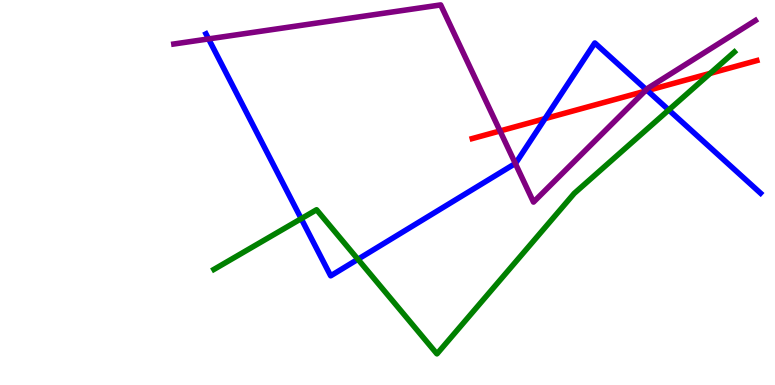[{'lines': ['blue', 'red'], 'intersections': [{'x': 7.03, 'y': 6.92}, {'x': 8.35, 'y': 7.65}]}, {'lines': ['green', 'red'], 'intersections': [{'x': 9.16, 'y': 8.09}]}, {'lines': ['purple', 'red'], 'intersections': [{'x': 6.45, 'y': 6.6}, {'x': 8.32, 'y': 7.63}]}, {'lines': ['blue', 'green'], 'intersections': [{'x': 3.89, 'y': 4.32}, {'x': 4.62, 'y': 3.27}, {'x': 8.63, 'y': 7.14}]}, {'lines': ['blue', 'purple'], 'intersections': [{'x': 2.69, 'y': 8.99}, {'x': 6.65, 'y': 5.75}, {'x': 8.34, 'y': 7.67}]}, {'lines': ['green', 'purple'], 'intersections': []}]